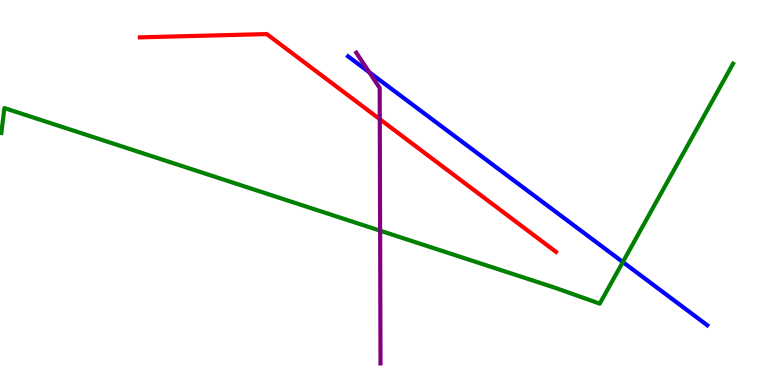[{'lines': ['blue', 'red'], 'intersections': []}, {'lines': ['green', 'red'], 'intersections': []}, {'lines': ['purple', 'red'], 'intersections': [{'x': 4.9, 'y': 6.9}]}, {'lines': ['blue', 'green'], 'intersections': [{'x': 8.04, 'y': 3.19}]}, {'lines': ['blue', 'purple'], 'intersections': [{'x': 4.76, 'y': 8.12}]}, {'lines': ['green', 'purple'], 'intersections': [{'x': 4.9, 'y': 4.01}]}]